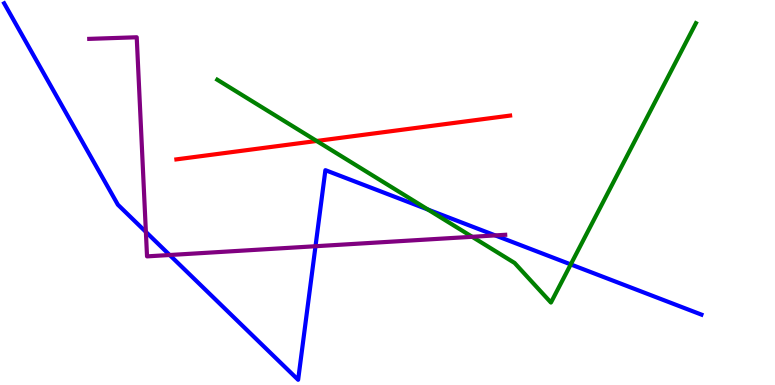[{'lines': ['blue', 'red'], 'intersections': []}, {'lines': ['green', 'red'], 'intersections': [{'x': 4.09, 'y': 6.34}]}, {'lines': ['purple', 'red'], 'intersections': []}, {'lines': ['blue', 'green'], 'intersections': [{'x': 5.52, 'y': 4.56}, {'x': 7.36, 'y': 3.13}]}, {'lines': ['blue', 'purple'], 'intersections': [{'x': 1.88, 'y': 3.98}, {'x': 2.19, 'y': 3.38}, {'x': 4.07, 'y': 3.6}, {'x': 6.39, 'y': 3.89}]}, {'lines': ['green', 'purple'], 'intersections': [{'x': 6.09, 'y': 3.85}]}]